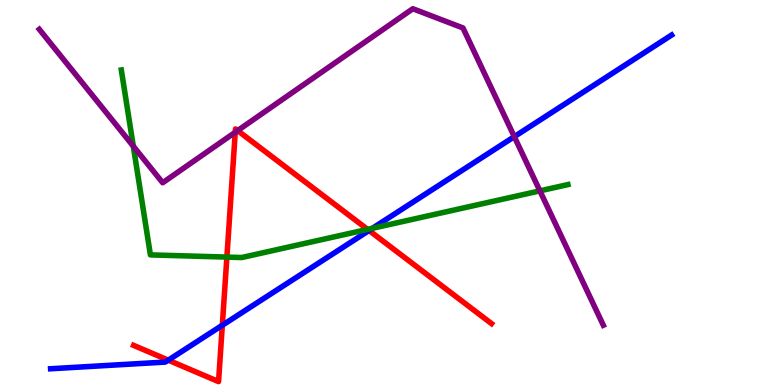[{'lines': ['blue', 'red'], 'intersections': [{'x': 2.17, 'y': 0.645}, {'x': 2.87, 'y': 1.55}, {'x': 4.76, 'y': 4.01}]}, {'lines': ['green', 'red'], 'intersections': [{'x': 2.93, 'y': 3.32}, {'x': 4.74, 'y': 4.04}]}, {'lines': ['purple', 'red'], 'intersections': [{'x': 3.04, 'y': 6.56}, {'x': 3.07, 'y': 6.61}]}, {'lines': ['blue', 'green'], 'intersections': [{'x': 4.81, 'y': 4.07}]}, {'lines': ['blue', 'purple'], 'intersections': [{'x': 6.64, 'y': 6.45}]}, {'lines': ['green', 'purple'], 'intersections': [{'x': 1.72, 'y': 6.2}, {'x': 6.97, 'y': 5.04}]}]